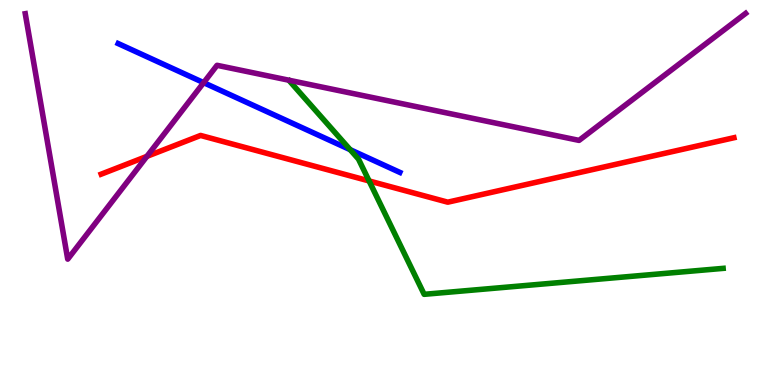[{'lines': ['blue', 'red'], 'intersections': []}, {'lines': ['green', 'red'], 'intersections': [{'x': 4.76, 'y': 5.3}]}, {'lines': ['purple', 'red'], 'intersections': [{'x': 1.9, 'y': 5.94}]}, {'lines': ['blue', 'green'], 'intersections': [{'x': 4.52, 'y': 6.11}]}, {'lines': ['blue', 'purple'], 'intersections': [{'x': 2.63, 'y': 7.85}]}, {'lines': ['green', 'purple'], 'intersections': []}]